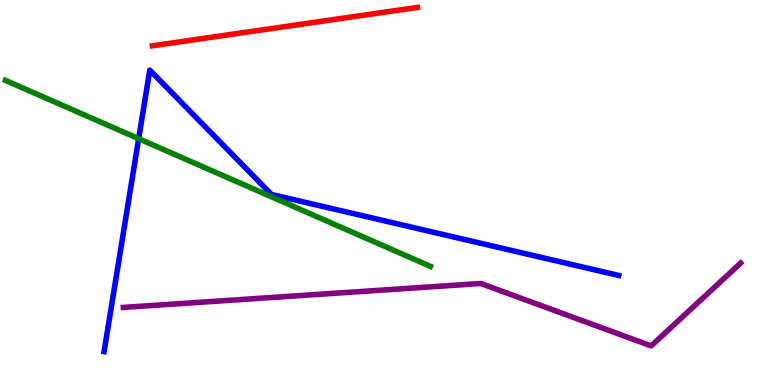[{'lines': ['blue', 'red'], 'intersections': []}, {'lines': ['green', 'red'], 'intersections': []}, {'lines': ['purple', 'red'], 'intersections': []}, {'lines': ['blue', 'green'], 'intersections': [{'x': 1.79, 'y': 6.4}]}, {'lines': ['blue', 'purple'], 'intersections': []}, {'lines': ['green', 'purple'], 'intersections': []}]